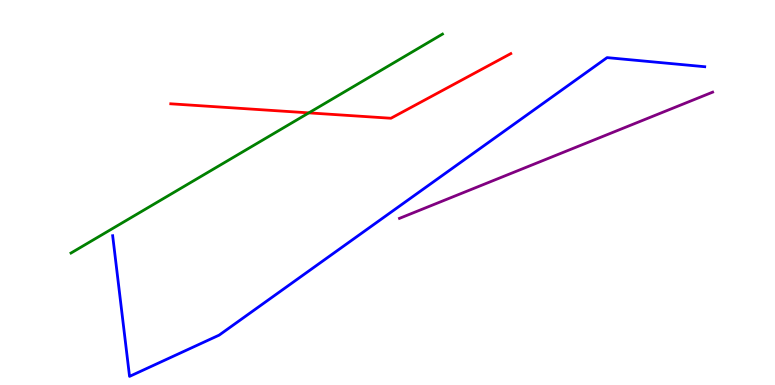[{'lines': ['blue', 'red'], 'intersections': []}, {'lines': ['green', 'red'], 'intersections': [{'x': 3.98, 'y': 7.07}]}, {'lines': ['purple', 'red'], 'intersections': []}, {'lines': ['blue', 'green'], 'intersections': []}, {'lines': ['blue', 'purple'], 'intersections': []}, {'lines': ['green', 'purple'], 'intersections': []}]